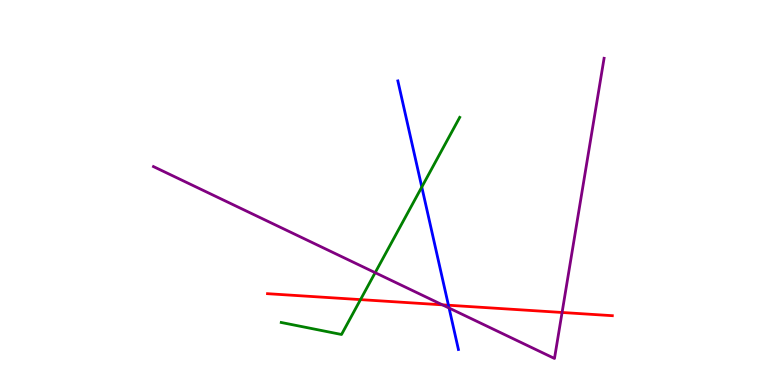[{'lines': ['blue', 'red'], 'intersections': [{'x': 5.79, 'y': 2.07}]}, {'lines': ['green', 'red'], 'intersections': [{'x': 4.65, 'y': 2.22}]}, {'lines': ['purple', 'red'], 'intersections': [{'x': 5.71, 'y': 2.08}, {'x': 7.25, 'y': 1.88}]}, {'lines': ['blue', 'green'], 'intersections': [{'x': 5.44, 'y': 5.14}]}, {'lines': ['blue', 'purple'], 'intersections': [{'x': 5.79, 'y': 2.0}]}, {'lines': ['green', 'purple'], 'intersections': [{'x': 4.84, 'y': 2.92}]}]